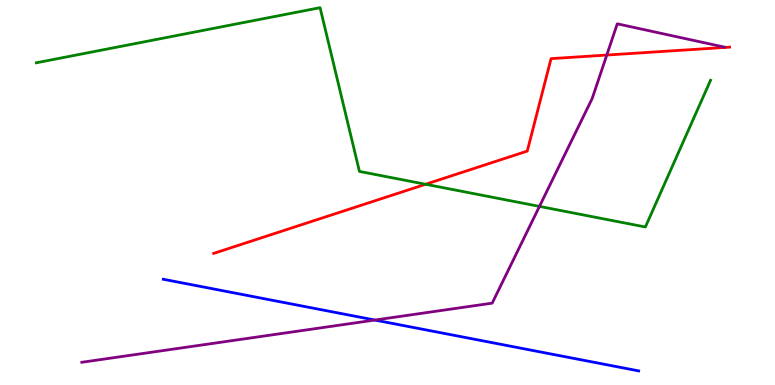[{'lines': ['blue', 'red'], 'intersections': []}, {'lines': ['green', 'red'], 'intersections': [{'x': 5.49, 'y': 5.21}]}, {'lines': ['purple', 'red'], 'intersections': [{'x': 7.83, 'y': 8.57}]}, {'lines': ['blue', 'green'], 'intersections': []}, {'lines': ['blue', 'purple'], 'intersections': [{'x': 4.84, 'y': 1.69}]}, {'lines': ['green', 'purple'], 'intersections': [{'x': 6.96, 'y': 4.64}]}]